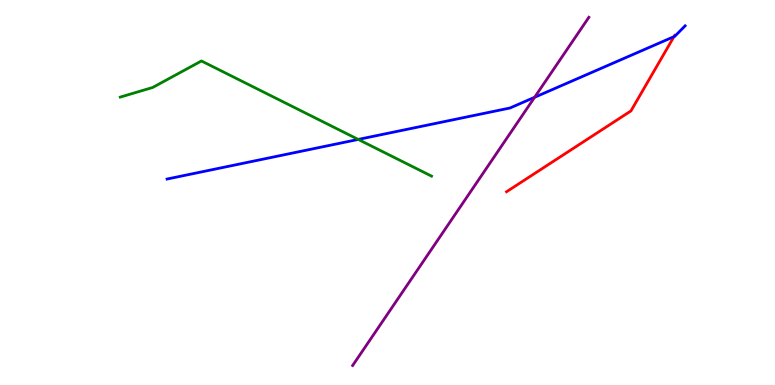[{'lines': ['blue', 'red'], 'intersections': [{'x': 8.7, 'y': 9.05}]}, {'lines': ['green', 'red'], 'intersections': []}, {'lines': ['purple', 'red'], 'intersections': []}, {'lines': ['blue', 'green'], 'intersections': [{'x': 4.62, 'y': 6.38}]}, {'lines': ['blue', 'purple'], 'intersections': [{'x': 6.9, 'y': 7.47}]}, {'lines': ['green', 'purple'], 'intersections': []}]